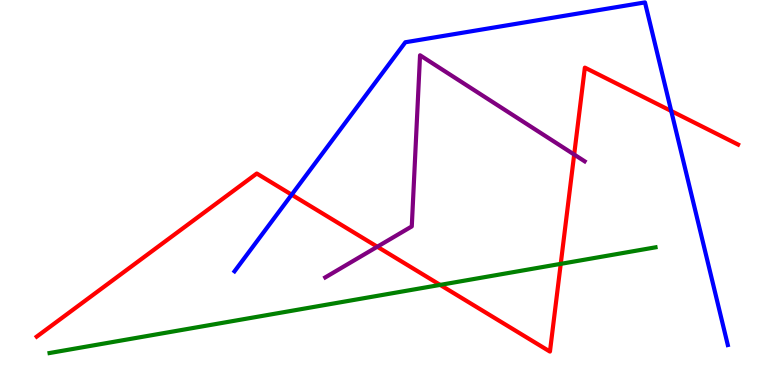[{'lines': ['blue', 'red'], 'intersections': [{'x': 3.76, 'y': 4.94}, {'x': 8.66, 'y': 7.12}]}, {'lines': ['green', 'red'], 'intersections': [{'x': 5.68, 'y': 2.6}, {'x': 7.24, 'y': 3.15}]}, {'lines': ['purple', 'red'], 'intersections': [{'x': 4.87, 'y': 3.59}, {'x': 7.41, 'y': 5.99}]}, {'lines': ['blue', 'green'], 'intersections': []}, {'lines': ['blue', 'purple'], 'intersections': []}, {'lines': ['green', 'purple'], 'intersections': []}]